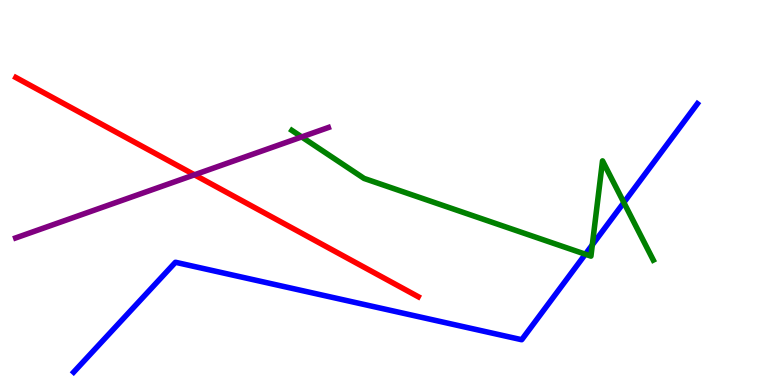[{'lines': ['blue', 'red'], 'intersections': []}, {'lines': ['green', 'red'], 'intersections': []}, {'lines': ['purple', 'red'], 'intersections': [{'x': 2.51, 'y': 5.46}]}, {'lines': ['blue', 'green'], 'intersections': [{'x': 7.55, 'y': 3.4}, {'x': 7.64, 'y': 3.64}, {'x': 8.05, 'y': 4.74}]}, {'lines': ['blue', 'purple'], 'intersections': []}, {'lines': ['green', 'purple'], 'intersections': [{'x': 3.89, 'y': 6.44}]}]